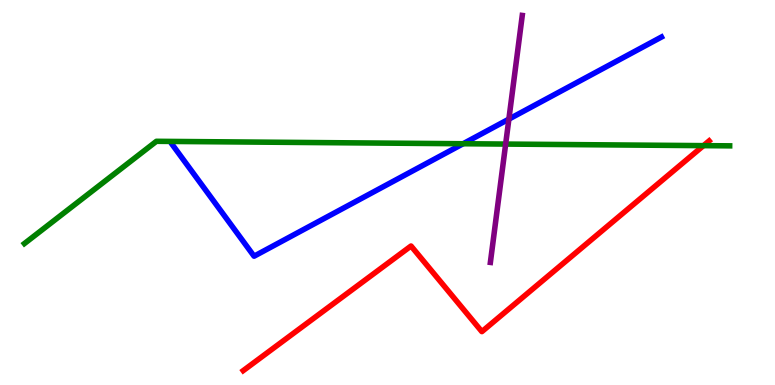[{'lines': ['blue', 'red'], 'intersections': []}, {'lines': ['green', 'red'], 'intersections': [{'x': 9.08, 'y': 6.22}]}, {'lines': ['purple', 'red'], 'intersections': []}, {'lines': ['blue', 'green'], 'intersections': [{'x': 5.98, 'y': 6.27}]}, {'lines': ['blue', 'purple'], 'intersections': [{'x': 6.57, 'y': 6.91}]}, {'lines': ['green', 'purple'], 'intersections': [{'x': 6.52, 'y': 6.26}]}]